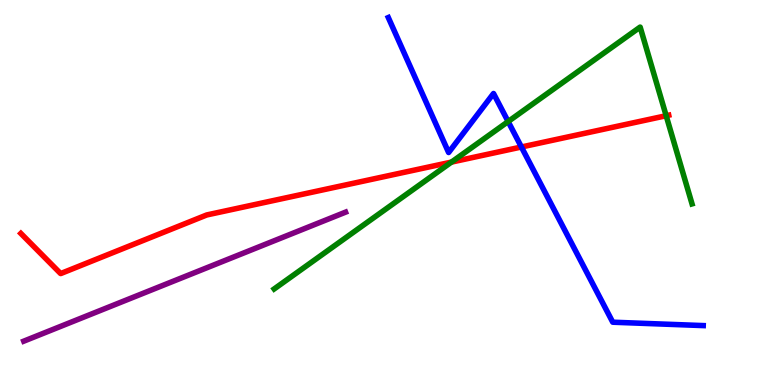[{'lines': ['blue', 'red'], 'intersections': [{'x': 6.73, 'y': 6.18}]}, {'lines': ['green', 'red'], 'intersections': [{'x': 5.83, 'y': 5.79}, {'x': 8.6, 'y': 6.99}]}, {'lines': ['purple', 'red'], 'intersections': []}, {'lines': ['blue', 'green'], 'intersections': [{'x': 6.56, 'y': 6.84}]}, {'lines': ['blue', 'purple'], 'intersections': []}, {'lines': ['green', 'purple'], 'intersections': []}]